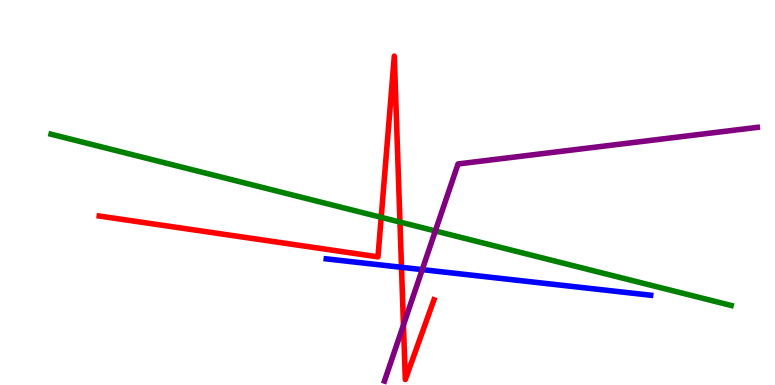[{'lines': ['blue', 'red'], 'intersections': [{'x': 5.18, 'y': 3.06}]}, {'lines': ['green', 'red'], 'intersections': [{'x': 4.92, 'y': 4.35}, {'x': 5.16, 'y': 4.23}]}, {'lines': ['purple', 'red'], 'intersections': [{'x': 5.21, 'y': 1.56}]}, {'lines': ['blue', 'green'], 'intersections': []}, {'lines': ['blue', 'purple'], 'intersections': [{'x': 5.45, 'y': 3.0}]}, {'lines': ['green', 'purple'], 'intersections': [{'x': 5.62, 'y': 4.0}]}]